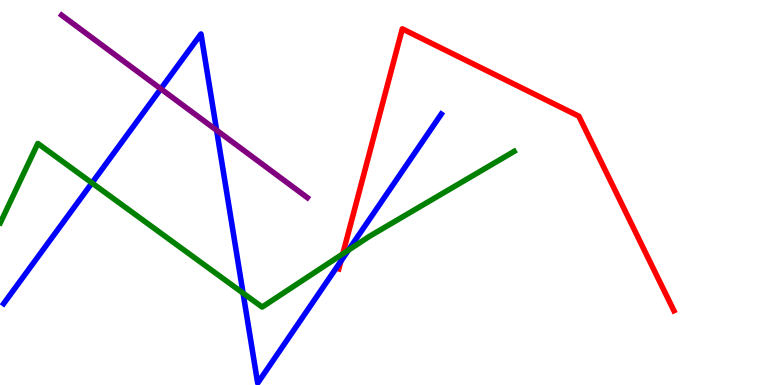[{'lines': ['blue', 'red'], 'intersections': [{'x': 4.4, 'y': 3.21}]}, {'lines': ['green', 'red'], 'intersections': [{'x': 4.42, 'y': 3.41}]}, {'lines': ['purple', 'red'], 'intersections': []}, {'lines': ['blue', 'green'], 'intersections': [{'x': 1.19, 'y': 5.25}, {'x': 3.14, 'y': 2.39}, {'x': 4.5, 'y': 3.5}]}, {'lines': ['blue', 'purple'], 'intersections': [{'x': 2.08, 'y': 7.69}, {'x': 2.8, 'y': 6.62}]}, {'lines': ['green', 'purple'], 'intersections': []}]